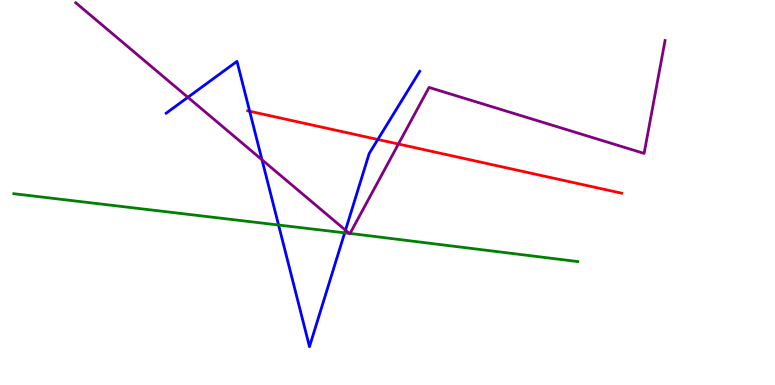[{'lines': ['blue', 'red'], 'intersections': [{'x': 3.22, 'y': 7.11}, {'x': 4.88, 'y': 6.38}]}, {'lines': ['green', 'red'], 'intersections': []}, {'lines': ['purple', 'red'], 'intersections': [{'x': 5.14, 'y': 6.26}]}, {'lines': ['blue', 'green'], 'intersections': [{'x': 3.59, 'y': 4.16}, {'x': 4.45, 'y': 3.95}]}, {'lines': ['blue', 'purple'], 'intersections': [{'x': 2.42, 'y': 7.47}, {'x': 3.38, 'y': 5.85}, {'x': 4.46, 'y': 4.02}]}, {'lines': ['green', 'purple'], 'intersections': [{'x': 4.51, 'y': 3.94}, {'x': 4.52, 'y': 3.94}]}]